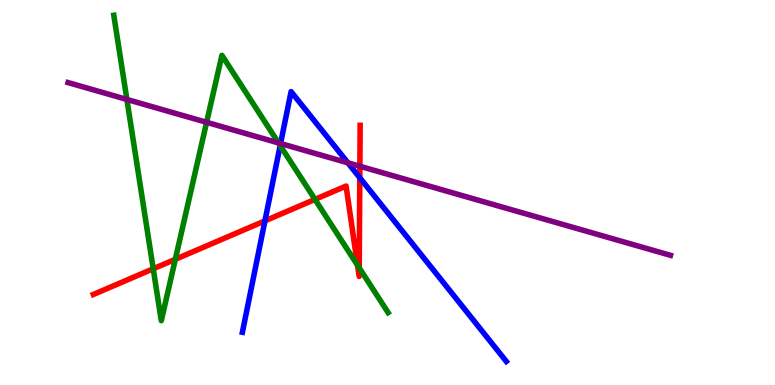[{'lines': ['blue', 'red'], 'intersections': [{'x': 3.42, 'y': 4.26}, {'x': 4.64, 'y': 5.38}]}, {'lines': ['green', 'red'], 'intersections': [{'x': 1.98, 'y': 3.02}, {'x': 2.26, 'y': 3.26}, {'x': 4.06, 'y': 4.82}, {'x': 4.61, 'y': 3.11}, {'x': 4.64, 'y': 3.04}]}, {'lines': ['purple', 'red'], 'intersections': [{'x': 4.64, 'y': 5.68}]}, {'lines': ['blue', 'green'], 'intersections': [{'x': 3.62, 'y': 6.22}]}, {'lines': ['blue', 'purple'], 'intersections': [{'x': 3.62, 'y': 6.27}, {'x': 4.49, 'y': 5.77}]}, {'lines': ['green', 'purple'], 'intersections': [{'x': 1.64, 'y': 7.42}, {'x': 2.67, 'y': 6.82}, {'x': 3.59, 'y': 6.29}]}]